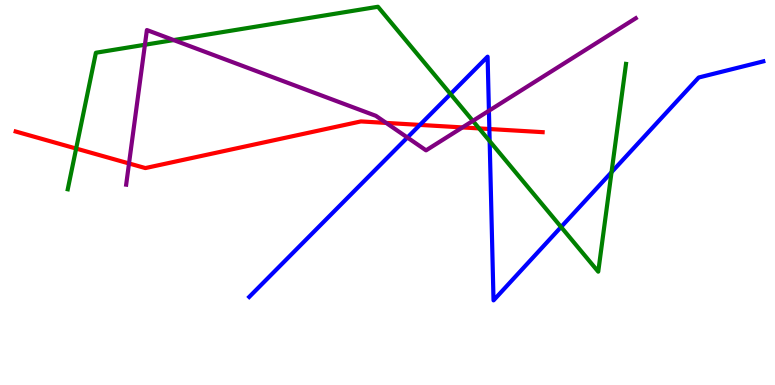[{'lines': ['blue', 'red'], 'intersections': [{'x': 5.42, 'y': 6.76}, {'x': 6.31, 'y': 6.65}]}, {'lines': ['green', 'red'], 'intersections': [{'x': 0.983, 'y': 6.14}, {'x': 6.18, 'y': 6.66}]}, {'lines': ['purple', 'red'], 'intersections': [{'x': 1.66, 'y': 5.75}, {'x': 4.98, 'y': 6.81}, {'x': 5.97, 'y': 6.69}]}, {'lines': ['blue', 'green'], 'intersections': [{'x': 5.81, 'y': 7.56}, {'x': 6.32, 'y': 6.34}, {'x': 7.24, 'y': 4.1}, {'x': 7.89, 'y': 5.53}]}, {'lines': ['blue', 'purple'], 'intersections': [{'x': 5.26, 'y': 6.43}, {'x': 6.31, 'y': 7.12}]}, {'lines': ['green', 'purple'], 'intersections': [{'x': 1.87, 'y': 8.84}, {'x': 2.24, 'y': 8.96}, {'x': 6.1, 'y': 6.86}]}]